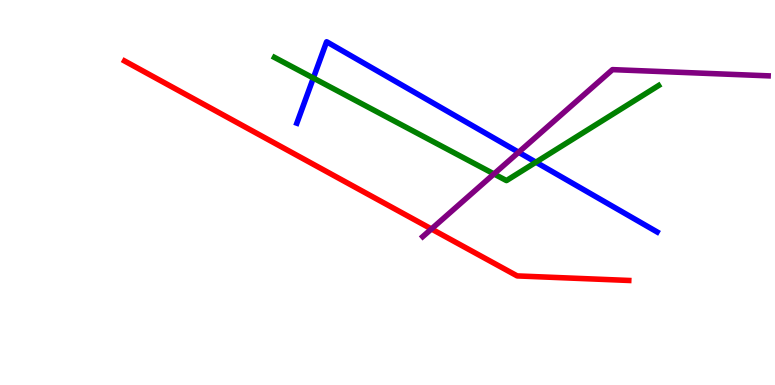[{'lines': ['blue', 'red'], 'intersections': []}, {'lines': ['green', 'red'], 'intersections': []}, {'lines': ['purple', 'red'], 'intersections': [{'x': 5.57, 'y': 4.05}]}, {'lines': ['blue', 'green'], 'intersections': [{'x': 4.04, 'y': 7.97}, {'x': 6.91, 'y': 5.79}]}, {'lines': ['blue', 'purple'], 'intersections': [{'x': 6.69, 'y': 6.05}]}, {'lines': ['green', 'purple'], 'intersections': [{'x': 6.37, 'y': 5.48}]}]